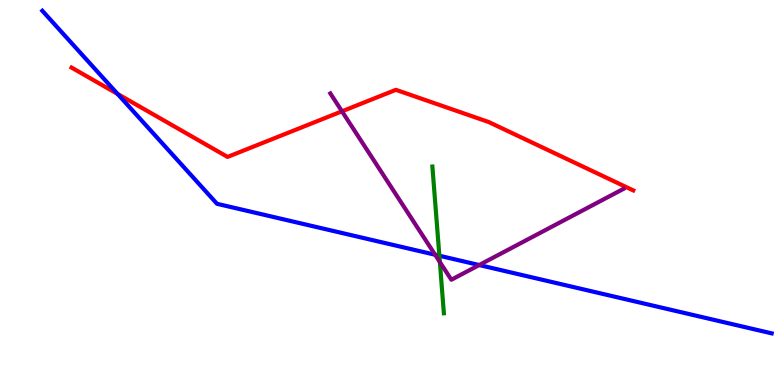[{'lines': ['blue', 'red'], 'intersections': [{'x': 1.52, 'y': 7.56}]}, {'lines': ['green', 'red'], 'intersections': []}, {'lines': ['purple', 'red'], 'intersections': [{'x': 4.41, 'y': 7.11}]}, {'lines': ['blue', 'green'], 'intersections': [{'x': 5.67, 'y': 3.36}]}, {'lines': ['blue', 'purple'], 'intersections': [{'x': 5.61, 'y': 3.38}, {'x': 6.18, 'y': 3.12}]}, {'lines': ['green', 'purple'], 'intersections': [{'x': 5.68, 'y': 3.19}]}]